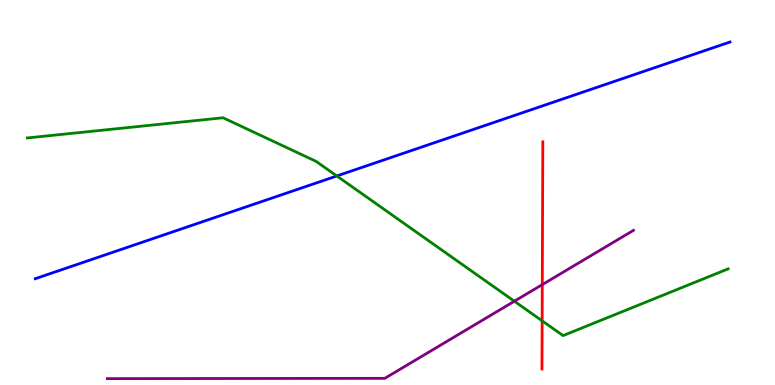[{'lines': ['blue', 'red'], 'intersections': []}, {'lines': ['green', 'red'], 'intersections': [{'x': 7.0, 'y': 1.67}]}, {'lines': ['purple', 'red'], 'intersections': [{'x': 7.0, 'y': 2.61}]}, {'lines': ['blue', 'green'], 'intersections': [{'x': 4.35, 'y': 5.43}]}, {'lines': ['blue', 'purple'], 'intersections': []}, {'lines': ['green', 'purple'], 'intersections': [{'x': 6.64, 'y': 2.18}]}]